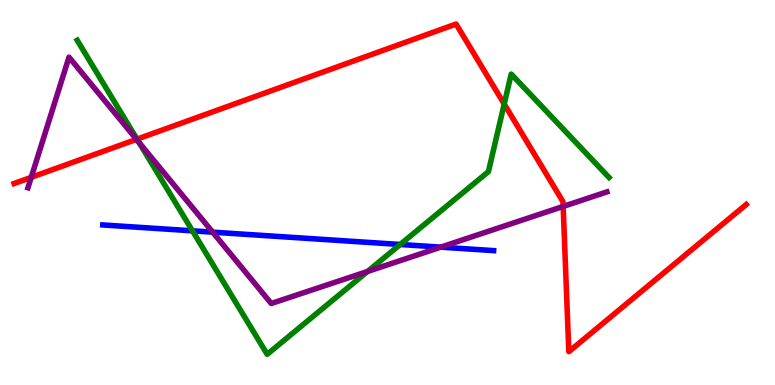[{'lines': ['blue', 'red'], 'intersections': []}, {'lines': ['green', 'red'], 'intersections': [{'x': 1.77, 'y': 6.39}, {'x': 6.51, 'y': 7.3}]}, {'lines': ['purple', 'red'], 'intersections': [{'x': 0.403, 'y': 5.39}, {'x': 1.76, 'y': 6.38}, {'x': 7.27, 'y': 4.64}]}, {'lines': ['blue', 'green'], 'intersections': [{'x': 2.48, 'y': 4.0}, {'x': 5.16, 'y': 3.65}]}, {'lines': ['blue', 'purple'], 'intersections': [{'x': 2.74, 'y': 3.97}, {'x': 5.69, 'y': 3.58}]}, {'lines': ['green', 'purple'], 'intersections': [{'x': 1.79, 'y': 6.3}, {'x': 4.74, 'y': 2.95}]}]